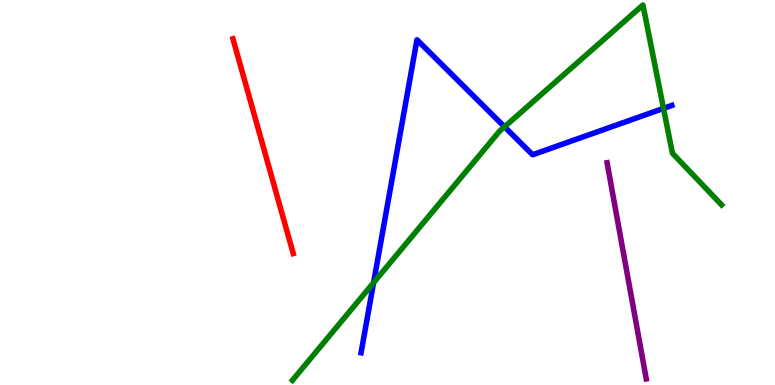[{'lines': ['blue', 'red'], 'intersections': []}, {'lines': ['green', 'red'], 'intersections': []}, {'lines': ['purple', 'red'], 'intersections': []}, {'lines': ['blue', 'green'], 'intersections': [{'x': 4.82, 'y': 2.66}, {'x': 6.51, 'y': 6.71}, {'x': 8.56, 'y': 7.18}]}, {'lines': ['blue', 'purple'], 'intersections': []}, {'lines': ['green', 'purple'], 'intersections': []}]